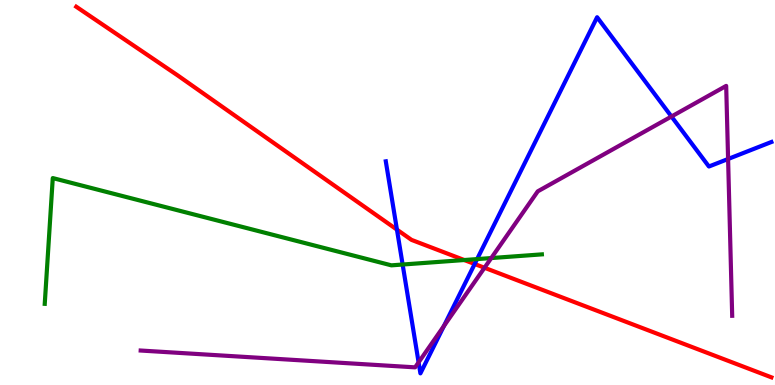[{'lines': ['blue', 'red'], 'intersections': [{'x': 5.12, 'y': 4.04}, {'x': 6.12, 'y': 3.14}]}, {'lines': ['green', 'red'], 'intersections': [{'x': 5.99, 'y': 3.25}]}, {'lines': ['purple', 'red'], 'intersections': [{'x': 6.25, 'y': 3.05}]}, {'lines': ['blue', 'green'], 'intersections': [{'x': 5.2, 'y': 3.13}, {'x': 6.16, 'y': 3.27}]}, {'lines': ['blue', 'purple'], 'intersections': [{'x': 5.4, 'y': 0.589}, {'x': 5.73, 'y': 1.53}, {'x': 8.66, 'y': 6.97}, {'x': 9.39, 'y': 5.87}]}, {'lines': ['green', 'purple'], 'intersections': [{'x': 6.34, 'y': 3.3}]}]